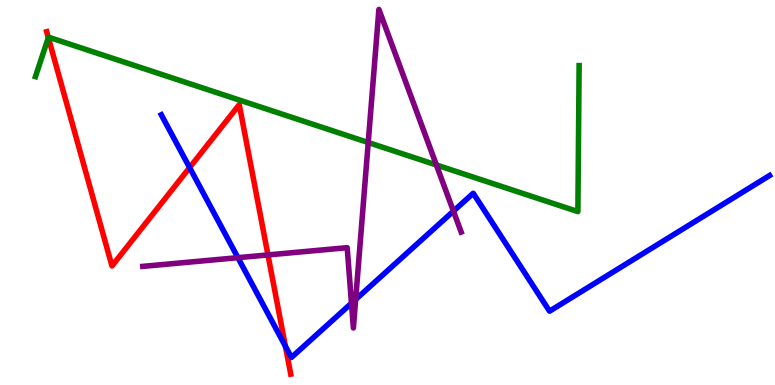[{'lines': ['blue', 'red'], 'intersections': [{'x': 2.45, 'y': 5.65}, {'x': 3.68, 'y': 1.01}]}, {'lines': ['green', 'red'], 'intersections': [{'x': 0.624, 'y': 9.02}]}, {'lines': ['purple', 'red'], 'intersections': [{'x': 3.46, 'y': 3.38}]}, {'lines': ['blue', 'green'], 'intersections': []}, {'lines': ['blue', 'purple'], 'intersections': [{'x': 3.07, 'y': 3.31}, {'x': 4.54, 'y': 2.12}, {'x': 4.59, 'y': 2.22}, {'x': 5.85, 'y': 4.52}]}, {'lines': ['green', 'purple'], 'intersections': [{'x': 4.75, 'y': 6.3}, {'x': 5.63, 'y': 5.72}]}]